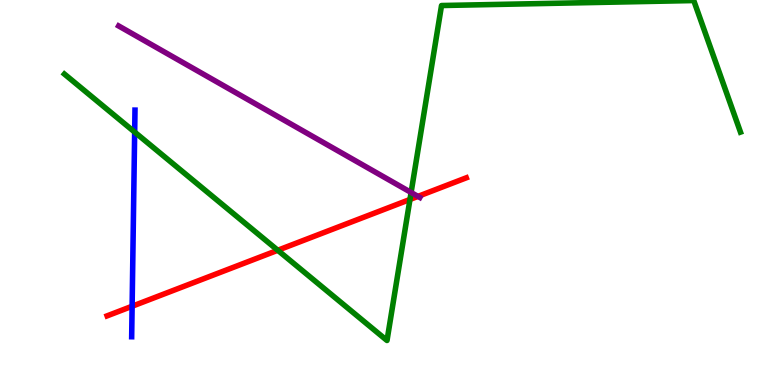[{'lines': ['blue', 'red'], 'intersections': [{'x': 1.7, 'y': 2.05}]}, {'lines': ['green', 'red'], 'intersections': [{'x': 3.58, 'y': 3.5}, {'x': 5.29, 'y': 4.82}]}, {'lines': ['purple', 'red'], 'intersections': [{'x': 5.39, 'y': 4.9}]}, {'lines': ['blue', 'green'], 'intersections': [{'x': 1.74, 'y': 6.57}]}, {'lines': ['blue', 'purple'], 'intersections': []}, {'lines': ['green', 'purple'], 'intersections': [{'x': 5.3, 'y': 5.0}]}]